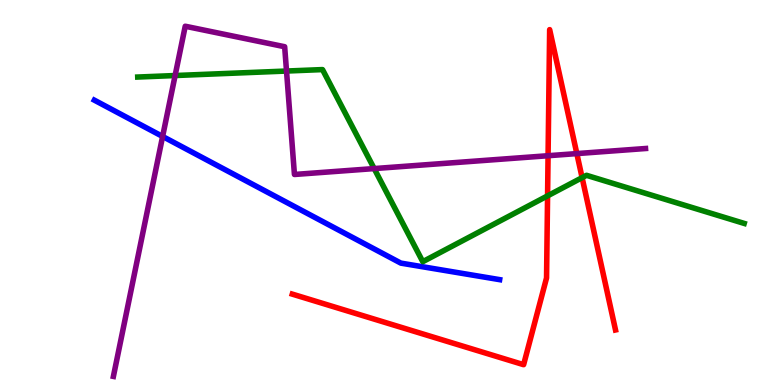[{'lines': ['blue', 'red'], 'intersections': []}, {'lines': ['green', 'red'], 'intersections': [{'x': 7.07, 'y': 4.91}, {'x': 7.51, 'y': 5.39}]}, {'lines': ['purple', 'red'], 'intersections': [{'x': 7.07, 'y': 5.96}, {'x': 7.44, 'y': 6.01}]}, {'lines': ['blue', 'green'], 'intersections': []}, {'lines': ['blue', 'purple'], 'intersections': [{'x': 2.1, 'y': 6.46}]}, {'lines': ['green', 'purple'], 'intersections': [{'x': 2.26, 'y': 8.04}, {'x': 3.7, 'y': 8.15}, {'x': 4.83, 'y': 5.62}]}]